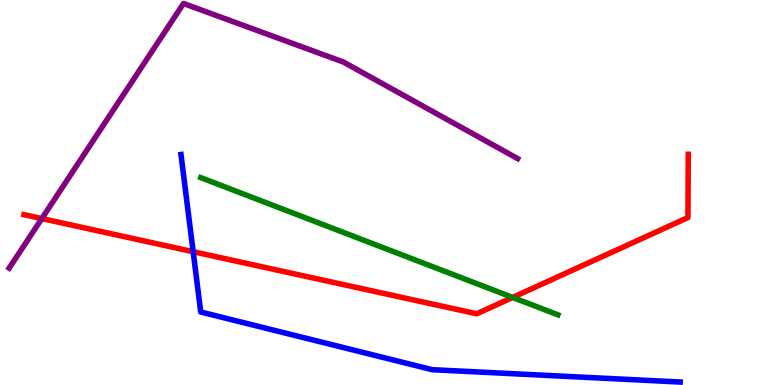[{'lines': ['blue', 'red'], 'intersections': [{'x': 2.49, 'y': 3.46}]}, {'lines': ['green', 'red'], 'intersections': [{'x': 6.61, 'y': 2.27}]}, {'lines': ['purple', 'red'], 'intersections': [{'x': 0.539, 'y': 4.32}]}, {'lines': ['blue', 'green'], 'intersections': []}, {'lines': ['blue', 'purple'], 'intersections': []}, {'lines': ['green', 'purple'], 'intersections': []}]